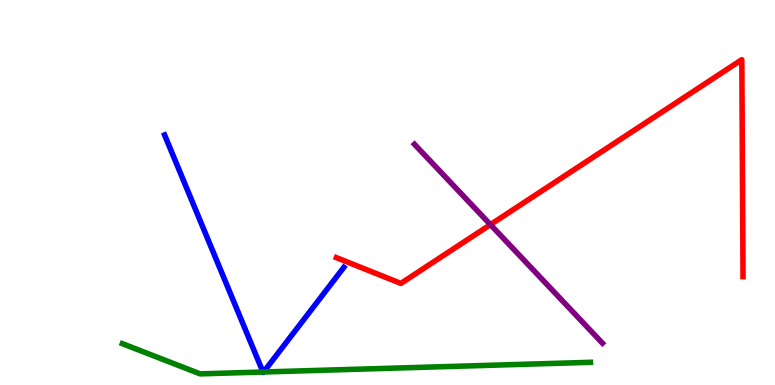[{'lines': ['blue', 'red'], 'intersections': []}, {'lines': ['green', 'red'], 'intersections': []}, {'lines': ['purple', 'red'], 'intersections': [{'x': 6.33, 'y': 4.17}]}, {'lines': ['blue', 'green'], 'intersections': [{'x': 3.39, 'y': 0.337}, {'x': 3.4, 'y': 0.338}]}, {'lines': ['blue', 'purple'], 'intersections': []}, {'lines': ['green', 'purple'], 'intersections': []}]